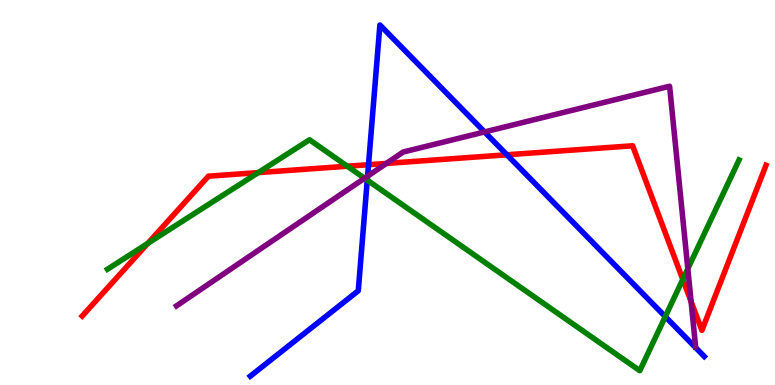[{'lines': ['blue', 'red'], 'intersections': [{'x': 4.76, 'y': 5.72}, {'x': 6.54, 'y': 5.98}]}, {'lines': ['green', 'red'], 'intersections': [{'x': 1.91, 'y': 3.68}, {'x': 3.33, 'y': 5.52}, {'x': 4.48, 'y': 5.68}, {'x': 8.81, 'y': 2.74}]}, {'lines': ['purple', 'red'], 'intersections': [{'x': 4.99, 'y': 5.76}, {'x': 8.92, 'y': 2.17}]}, {'lines': ['blue', 'green'], 'intersections': [{'x': 4.74, 'y': 5.32}, {'x': 8.58, 'y': 1.78}]}, {'lines': ['blue', 'purple'], 'intersections': [{'x': 4.74, 'y': 5.42}, {'x': 6.25, 'y': 6.57}]}, {'lines': ['green', 'purple'], 'intersections': [{'x': 4.7, 'y': 5.37}, {'x': 8.88, 'y': 3.02}]}]